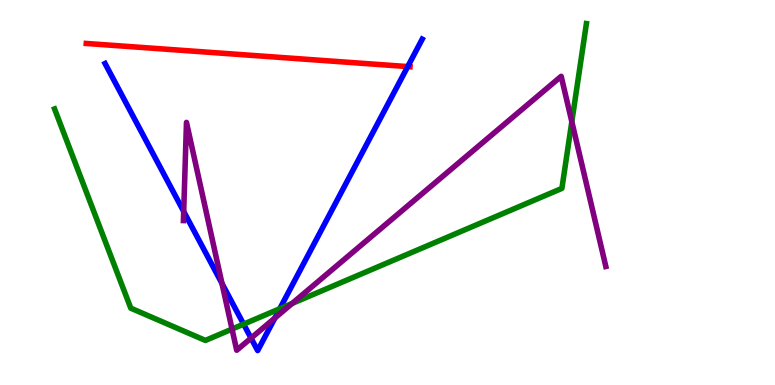[{'lines': ['blue', 'red'], 'intersections': [{'x': 5.26, 'y': 8.27}]}, {'lines': ['green', 'red'], 'intersections': []}, {'lines': ['purple', 'red'], 'intersections': []}, {'lines': ['blue', 'green'], 'intersections': [{'x': 3.14, 'y': 1.58}, {'x': 3.61, 'y': 1.98}]}, {'lines': ['blue', 'purple'], 'intersections': [{'x': 2.37, 'y': 4.51}, {'x': 2.86, 'y': 2.64}, {'x': 3.24, 'y': 1.22}, {'x': 3.55, 'y': 1.74}]}, {'lines': ['green', 'purple'], 'intersections': [{'x': 2.99, 'y': 1.45}, {'x': 3.77, 'y': 2.12}, {'x': 7.38, 'y': 6.84}]}]